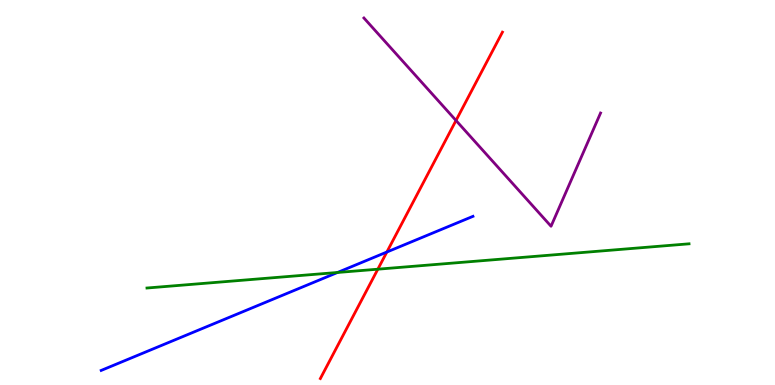[{'lines': ['blue', 'red'], 'intersections': [{'x': 4.99, 'y': 3.45}]}, {'lines': ['green', 'red'], 'intersections': [{'x': 4.88, 'y': 3.01}]}, {'lines': ['purple', 'red'], 'intersections': [{'x': 5.88, 'y': 6.87}]}, {'lines': ['blue', 'green'], 'intersections': [{'x': 4.36, 'y': 2.92}]}, {'lines': ['blue', 'purple'], 'intersections': []}, {'lines': ['green', 'purple'], 'intersections': []}]